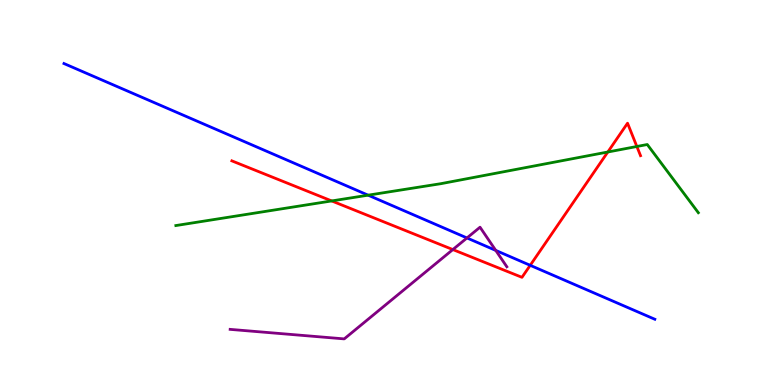[{'lines': ['blue', 'red'], 'intersections': [{'x': 6.84, 'y': 3.11}]}, {'lines': ['green', 'red'], 'intersections': [{'x': 4.28, 'y': 4.78}, {'x': 7.84, 'y': 6.05}, {'x': 8.22, 'y': 6.2}]}, {'lines': ['purple', 'red'], 'intersections': [{'x': 5.84, 'y': 3.52}]}, {'lines': ['blue', 'green'], 'intersections': [{'x': 4.75, 'y': 4.93}]}, {'lines': ['blue', 'purple'], 'intersections': [{'x': 6.03, 'y': 3.82}, {'x': 6.4, 'y': 3.5}]}, {'lines': ['green', 'purple'], 'intersections': []}]